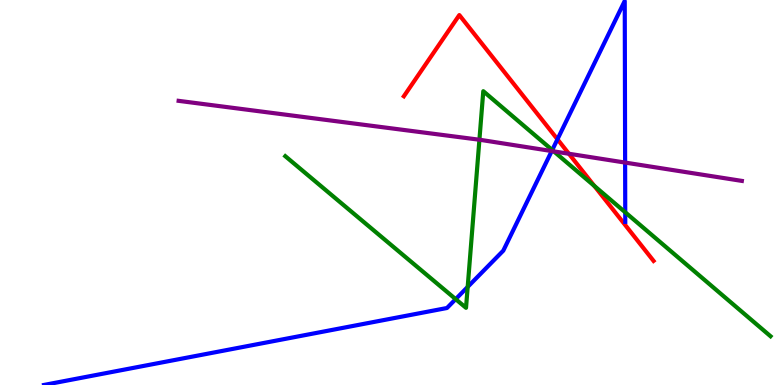[{'lines': ['blue', 'red'], 'intersections': [{'x': 7.19, 'y': 6.38}]}, {'lines': ['green', 'red'], 'intersections': [{'x': 7.67, 'y': 5.17}]}, {'lines': ['purple', 'red'], 'intersections': [{'x': 7.34, 'y': 6.01}]}, {'lines': ['blue', 'green'], 'intersections': [{'x': 5.88, 'y': 2.23}, {'x': 6.03, 'y': 2.55}, {'x': 7.13, 'y': 6.1}, {'x': 8.07, 'y': 4.49}]}, {'lines': ['blue', 'purple'], 'intersections': [{'x': 7.12, 'y': 6.08}, {'x': 8.07, 'y': 5.78}]}, {'lines': ['green', 'purple'], 'intersections': [{'x': 6.19, 'y': 6.37}, {'x': 7.15, 'y': 6.07}]}]